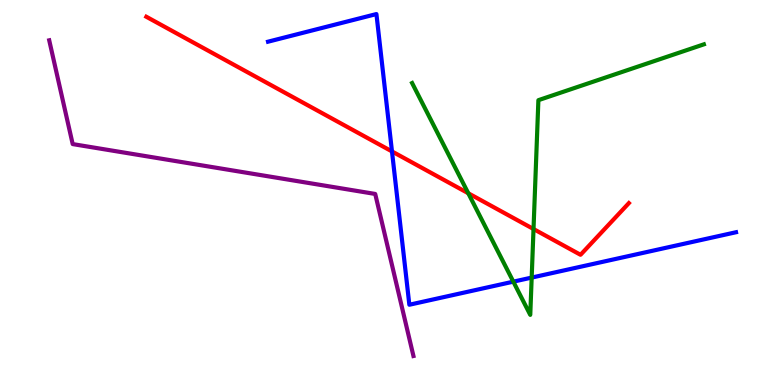[{'lines': ['blue', 'red'], 'intersections': [{'x': 5.06, 'y': 6.07}]}, {'lines': ['green', 'red'], 'intersections': [{'x': 6.04, 'y': 4.98}, {'x': 6.88, 'y': 4.05}]}, {'lines': ['purple', 'red'], 'intersections': []}, {'lines': ['blue', 'green'], 'intersections': [{'x': 6.62, 'y': 2.68}, {'x': 6.86, 'y': 2.79}]}, {'lines': ['blue', 'purple'], 'intersections': []}, {'lines': ['green', 'purple'], 'intersections': []}]